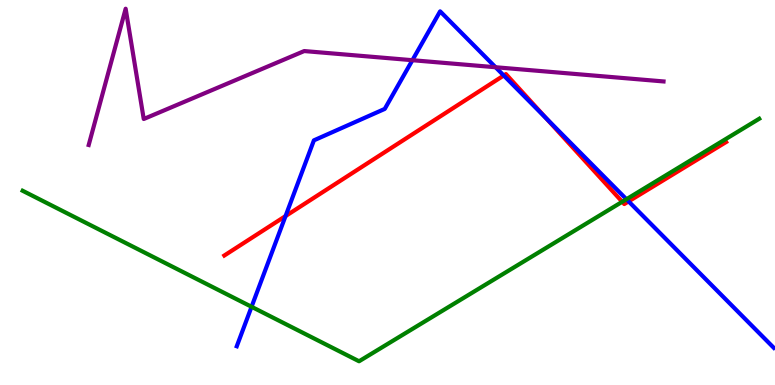[{'lines': ['blue', 'red'], 'intersections': [{'x': 3.68, 'y': 4.39}, {'x': 6.5, 'y': 8.04}, {'x': 7.05, 'y': 6.93}, {'x': 8.11, 'y': 4.77}]}, {'lines': ['green', 'red'], 'intersections': [{'x': 8.03, 'y': 4.76}]}, {'lines': ['purple', 'red'], 'intersections': []}, {'lines': ['blue', 'green'], 'intersections': [{'x': 3.25, 'y': 2.03}, {'x': 8.08, 'y': 4.83}]}, {'lines': ['blue', 'purple'], 'intersections': [{'x': 5.32, 'y': 8.44}, {'x': 6.39, 'y': 8.25}]}, {'lines': ['green', 'purple'], 'intersections': []}]